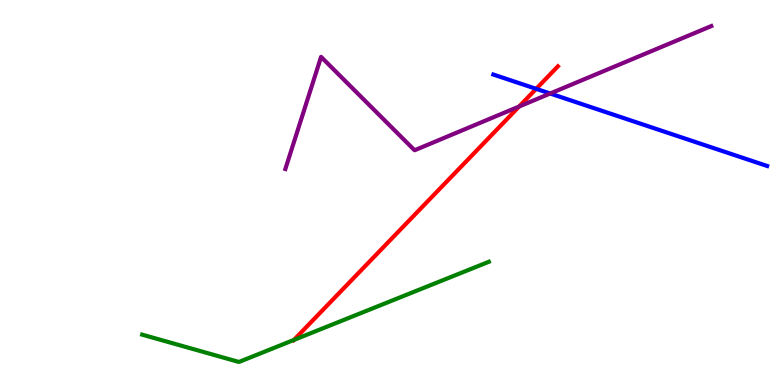[{'lines': ['blue', 'red'], 'intersections': [{'x': 6.92, 'y': 7.69}]}, {'lines': ['green', 'red'], 'intersections': [{'x': 3.79, 'y': 1.17}]}, {'lines': ['purple', 'red'], 'intersections': [{'x': 6.7, 'y': 7.23}]}, {'lines': ['blue', 'green'], 'intersections': []}, {'lines': ['blue', 'purple'], 'intersections': [{'x': 7.1, 'y': 7.57}]}, {'lines': ['green', 'purple'], 'intersections': []}]